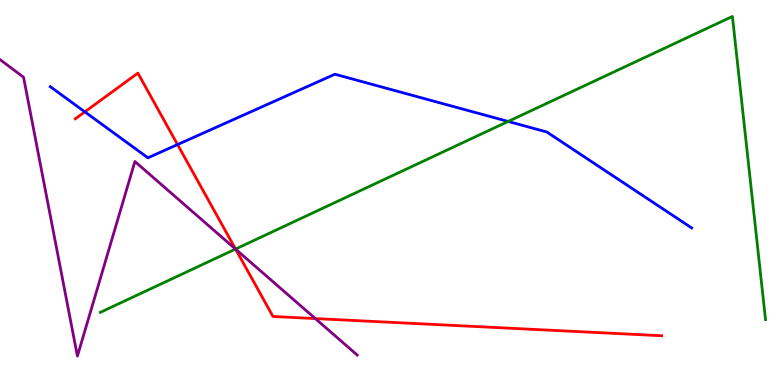[{'lines': ['blue', 'red'], 'intersections': [{'x': 1.09, 'y': 7.09}, {'x': 2.29, 'y': 6.24}]}, {'lines': ['green', 'red'], 'intersections': [{'x': 3.04, 'y': 3.53}]}, {'lines': ['purple', 'red'], 'intersections': [{'x': 3.04, 'y': 3.53}, {'x': 4.07, 'y': 1.73}]}, {'lines': ['blue', 'green'], 'intersections': [{'x': 6.56, 'y': 6.85}]}, {'lines': ['blue', 'purple'], 'intersections': []}, {'lines': ['green', 'purple'], 'intersections': [{'x': 3.04, 'y': 3.53}]}]